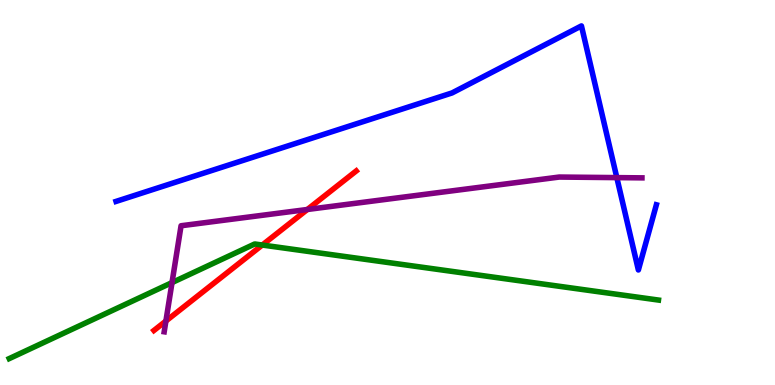[{'lines': ['blue', 'red'], 'intersections': []}, {'lines': ['green', 'red'], 'intersections': [{'x': 3.38, 'y': 3.64}]}, {'lines': ['purple', 'red'], 'intersections': [{'x': 2.14, 'y': 1.66}, {'x': 3.97, 'y': 4.56}]}, {'lines': ['blue', 'green'], 'intersections': []}, {'lines': ['blue', 'purple'], 'intersections': [{'x': 7.96, 'y': 5.39}]}, {'lines': ['green', 'purple'], 'intersections': [{'x': 2.22, 'y': 2.66}]}]